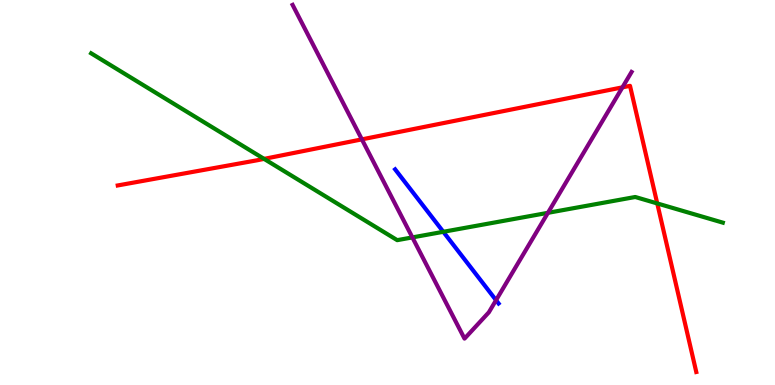[{'lines': ['blue', 'red'], 'intersections': []}, {'lines': ['green', 'red'], 'intersections': [{'x': 3.41, 'y': 5.87}, {'x': 8.48, 'y': 4.72}]}, {'lines': ['purple', 'red'], 'intersections': [{'x': 4.67, 'y': 6.38}, {'x': 8.03, 'y': 7.73}]}, {'lines': ['blue', 'green'], 'intersections': [{'x': 5.72, 'y': 3.98}]}, {'lines': ['blue', 'purple'], 'intersections': [{'x': 6.4, 'y': 2.2}]}, {'lines': ['green', 'purple'], 'intersections': [{'x': 5.32, 'y': 3.83}, {'x': 7.07, 'y': 4.47}]}]